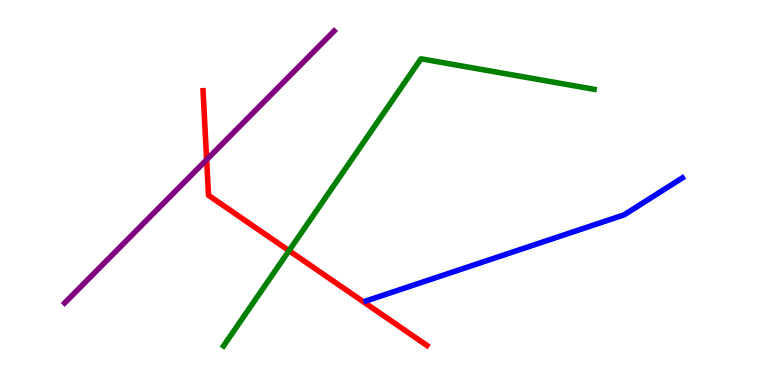[{'lines': ['blue', 'red'], 'intersections': []}, {'lines': ['green', 'red'], 'intersections': [{'x': 3.73, 'y': 3.49}]}, {'lines': ['purple', 'red'], 'intersections': [{'x': 2.67, 'y': 5.85}]}, {'lines': ['blue', 'green'], 'intersections': []}, {'lines': ['blue', 'purple'], 'intersections': []}, {'lines': ['green', 'purple'], 'intersections': []}]